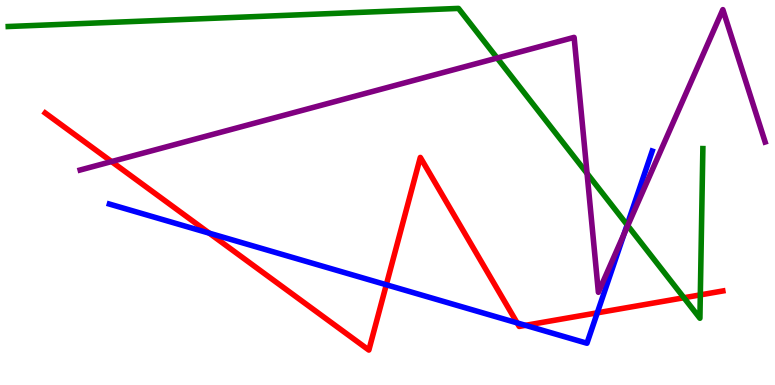[{'lines': ['blue', 'red'], 'intersections': [{'x': 2.7, 'y': 3.94}, {'x': 4.98, 'y': 2.6}, {'x': 6.67, 'y': 1.61}, {'x': 6.78, 'y': 1.55}, {'x': 7.71, 'y': 1.87}]}, {'lines': ['green', 'red'], 'intersections': [{'x': 8.82, 'y': 2.27}, {'x': 9.04, 'y': 2.34}]}, {'lines': ['purple', 'red'], 'intersections': [{'x': 1.44, 'y': 5.8}]}, {'lines': ['blue', 'green'], 'intersections': [{'x': 8.09, 'y': 4.16}]}, {'lines': ['blue', 'purple'], 'intersections': [{'x': 8.05, 'y': 3.92}]}, {'lines': ['green', 'purple'], 'intersections': [{'x': 6.41, 'y': 8.49}, {'x': 7.58, 'y': 5.5}, {'x': 8.1, 'y': 4.14}]}]